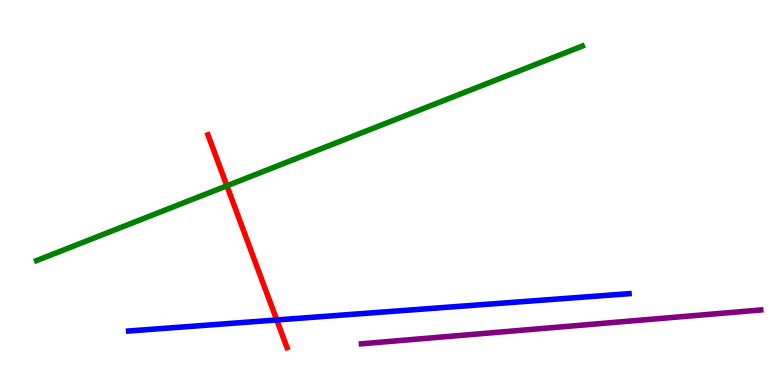[{'lines': ['blue', 'red'], 'intersections': [{'x': 3.57, 'y': 1.69}]}, {'lines': ['green', 'red'], 'intersections': [{'x': 2.93, 'y': 5.17}]}, {'lines': ['purple', 'red'], 'intersections': []}, {'lines': ['blue', 'green'], 'intersections': []}, {'lines': ['blue', 'purple'], 'intersections': []}, {'lines': ['green', 'purple'], 'intersections': []}]